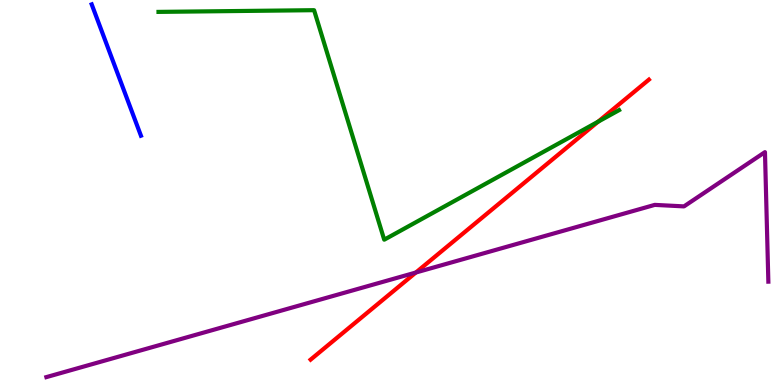[{'lines': ['blue', 'red'], 'intersections': []}, {'lines': ['green', 'red'], 'intersections': [{'x': 7.72, 'y': 6.84}]}, {'lines': ['purple', 'red'], 'intersections': [{'x': 5.37, 'y': 2.92}]}, {'lines': ['blue', 'green'], 'intersections': []}, {'lines': ['blue', 'purple'], 'intersections': []}, {'lines': ['green', 'purple'], 'intersections': []}]